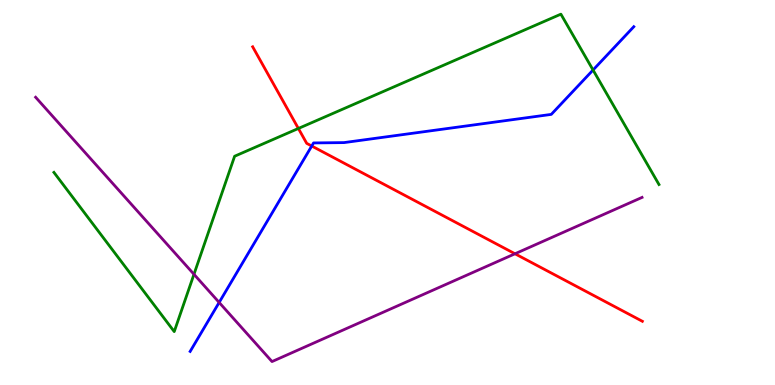[{'lines': ['blue', 'red'], 'intersections': [{'x': 4.02, 'y': 6.21}]}, {'lines': ['green', 'red'], 'intersections': [{'x': 3.85, 'y': 6.66}]}, {'lines': ['purple', 'red'], 'intersections': [{'x': 6.65, 'y': 3.41}]}, {'lines': ['blue', 'green'], 'intersections': [{'x': 7.65, 'y': 8.18}]}, {'lines': ['blue', 'purple'], 'intersections': [{'x': 2.83, 'y': 2.14}]}, {'lines': ['green', 'purple'], 'intersections': [{'x': 2.5, 'y': 2.88}]}]